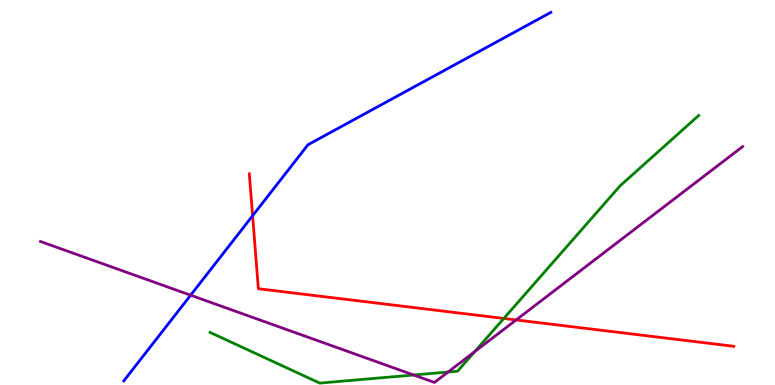[{'lines': ['blue', 'red'], 'intersections': [{'x': 3.26, 'y': 4.4}]}, {'lines': ['green', 'red'], 'intersections': [{'x': 6.5, 'y': 1.73}]}, {'lines': ['purple', 'red'], 'intersections': [{'x': 6.66, 'y': 1.69}]}, {'lines': ['blue', 'green'], 'intersections': []}, {'lines': ['blue', 'purple'], 'intersections': [{'x': 2.46, 'y': 2.33}]}, {'lines': ['green', 'purple'], 'intersections': [{'x': 5.34, 'y': 0.26}, {'x': 5.78, 'y': 0.337}, {'x': 6.13, 'y': 0.866}]}]